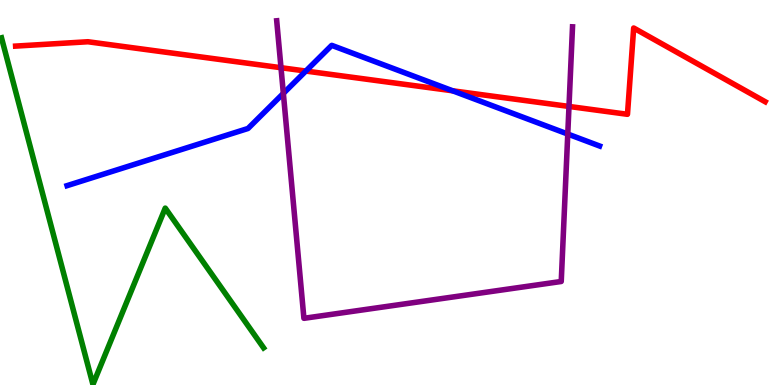[{'lines': ['blue', 'red'], 'intersections': [{'x': 3.95, 'y': 8.15}, {'x': 5.84, 'y': 7.64}]}, {'lines': ['green', 'red'], 'intersections': []}, {'lines': ['purple', 'red'], 'intersections': [{'x': 3.63, 'y': 8.24}, {'x': 7.34, 'y': 7.24}]}, {'lines': ['blue', 'green'], 'intersections': []}, {'lines': ['blue', 'purple'], 'intersections': [{'x': 3.66, 'y': 7.57}, {'x': 7.33, 'y': 6.52}]}, {'lines': ['green', 'purple'], 'intersections': []}]